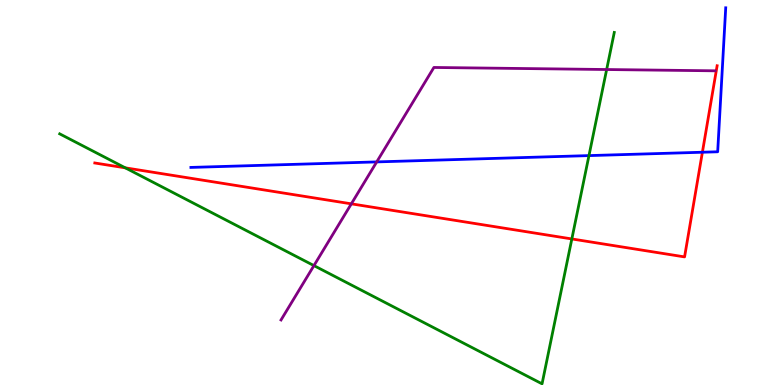[{'lines': ['blue', 'red'], 'intersections': [{'x': 9.06, 'y': 6.05}]}, {'lines': ['green', 'red'], 'intersections': [{'x': 1.62, 'y': 5.64}, {'x': 7.38, 'y': 3.79}]}, {'lines': ['purple', 'red'], 'intersections': [{'x': 4.53, 'y': 4.71}]}, {'lines': ['blue', 'green'], 'intersections': [{'x': 7.6, 'y': 5.96}]}, {'lines': ['blue', 'purple'], 'intersections': [{'x': 4.86, 'y': 5.79}]}, {'lines': ['green', 'purple'], 'intersections': [{'x': 4.05, 'y': 3.1}, {'x': 7.83, 'y': 8.19}]}]